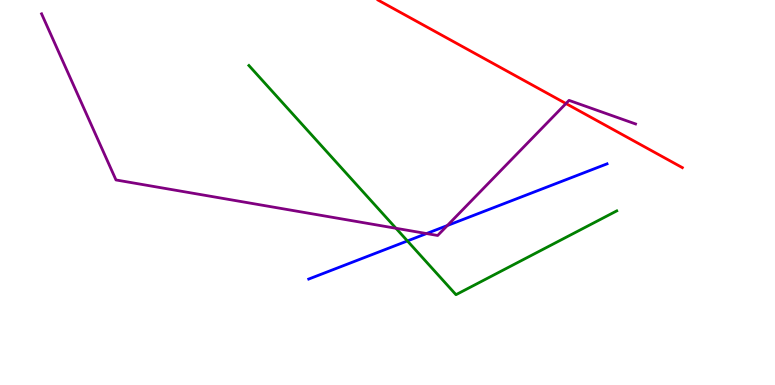[{'lines': ['blue', 'red'], 'intersections': []}, {'lines': ['green', 'red'], 'intersections': []}, {'lines': ['purple', 'red'], 'intersections': [{'x': 7.3, 'y': 7.31}]}, {'lines': ['blue', 'green'], 'intersections': [{'x': 5.26, 'y': 3.74}]}, {'lines': ['blue', 'purple'], 'intersections': [{'x': 5.5, 'y': 3.93}, {'x': 5.77, 'y': 4.14}]}, {'lines': ['green', 'purple'], 'intersections': [{'x': 5.11, 'y': 4.07}]}]